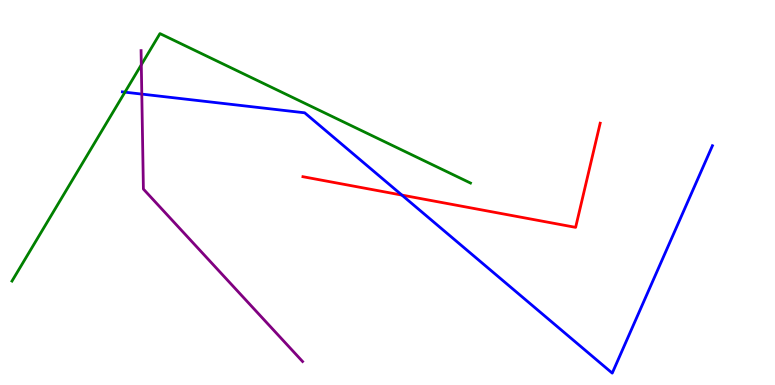[{'lines': ['blue', 'red'], 'intersections': [{'x': 5.19, 'y': 4.93}]}, {'lines': ['green', 'red'], 'intersections': []}, {'lines': ['purple', 'red'], 'intersections': []}, {'lines': ['blue', 'green'], 'intersections': [{'x': 1.61, 'y': 7.61}]}, {'lines': ['blue', 'purple'], 'intersections': [{'x': 1.83, 'y': 7.56}]}, {'lines': ['green', 'purple'], 'intersections': [{'x': 1.82, 'y': 8.32}]}]